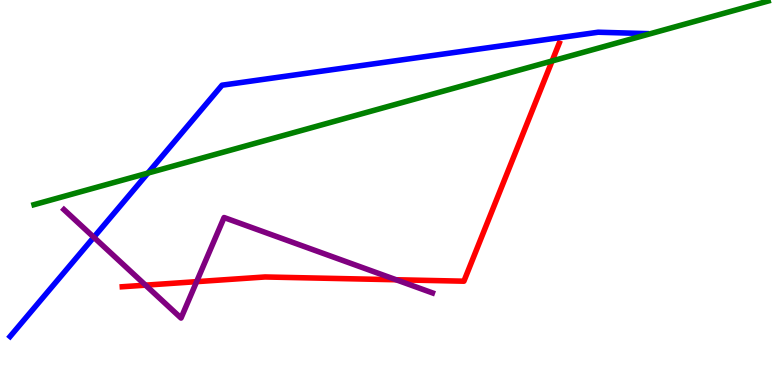[{'lines': ['blue', 'red'], 'intersections': []}, {'lines': ['green', 'red'], 'intersections': [{'x': 7.12, 'y': 8.42}]}, {'lines': ['purple', 'red'], 'intersections': [{'x': 1.88, 'y': 2.59}, {'x': 2.54, 'y': 2.68}, {'x': 5.11, 'y': 2.73}]}, {'lines': ['blue', 'green'], 'intersections': [{'x': 1.91, 'y': 5.5}]}, {'lines': ['blue', 'purple'], 'intersections': [{'x': 1.21, 'y': 3.84}]}, {'lines': ['green', 'purple'], 'intersections': []}]